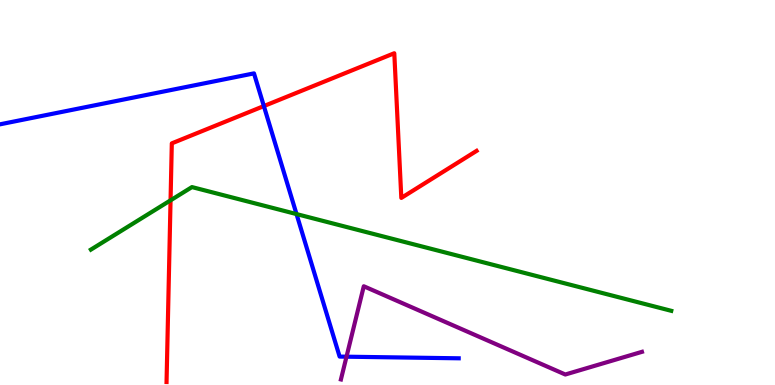[{'lines': ['blue', 'red'], 'intersections': [{'x': 3.4, 'y': 7.24}]}, {'lines': ['green', 'red'], 'intersections': [{'x': 2.2, 'y': 4.8}]}, {'lines': ['purple', 'red'], 'intersections': []}, {'lines': ['blue', 'green'], 'intersections': [{'x': 3.83, 'y': 4.44}]}, {'lines': ['blue', 'purple'], 'intersections': [{'x': 4.47, 'y': 0.735}]}, {'lines': ['green', 'purple'], 'intersections': []}]